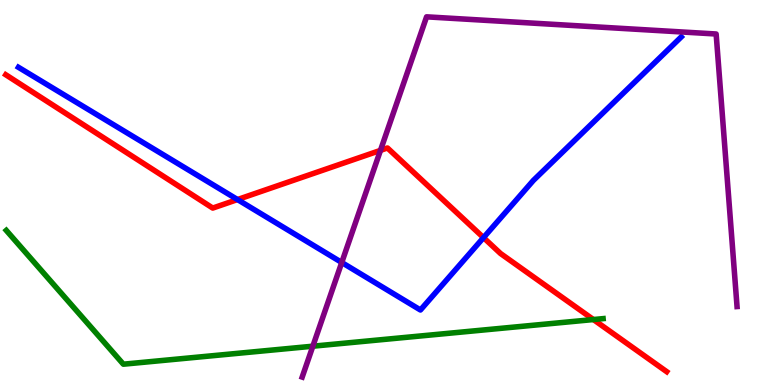[{'lines': ['blue', 'red'], 'intersections': [{'x': 3.06, 'y': 4.82}, {'x': 6.24, 'y': 3.83}]}, {'lines': ['green', 'red'], 'intersections': [{'x': 7.66, 'y': 1.7}]}, {'lines': ['purple', 'red'], 'intersections': [{'x': 4.91, 'y': 6.09}]}, {'lines': ['blue', 'green'], 'intersections': []}, {'lines': ['blue', 'purple'], 'intersections': [{'x': 4.41, 'y': 3.18}]}, {'lines': ['green', 'purple'], 'intersections': [{'x': 4.04, 'y': 1.01}]}]